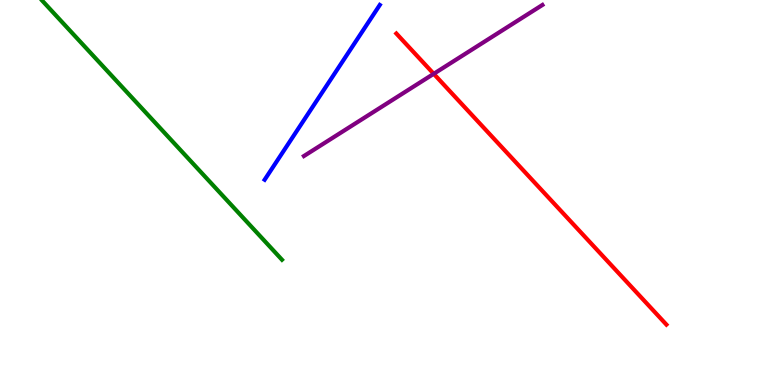[{'lines': ['blue', 'red'], 'intersections': []}, {'lines': ['green', 'red'], 'intersections': []}, {'lines': ['purple', 'red'], 'intersections': [{'x': 5.6, 'y': 8.08}]}, {'lines': ['blue', 'green'], 'intersections': []}, {'lines': ['blue', 'purple'], 'intersections': []}, {'lines': ['green', 'purple'], 'intersections': []}]